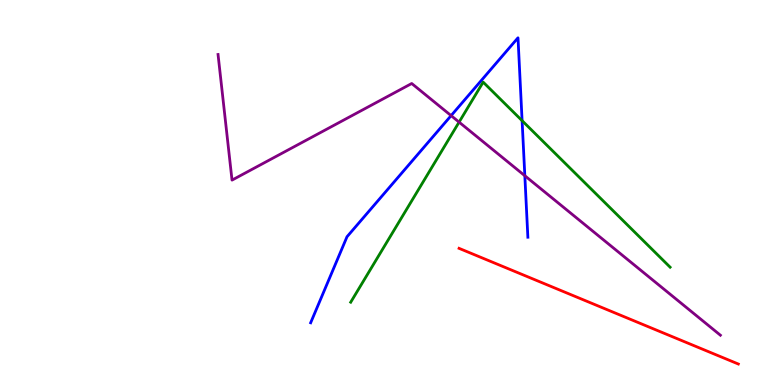[{'lines': ['blue', 'red'], 'intersections': []}, {'lines': ['green', 'red'], 'intersections': []}, {'lines': ['purple', 'red'], 'intersections': []}, {'lines': ['blue', 'green'], 'intersections': [{'x': 6.74, 'y': 6.87}]}, {'lines': ['blue', 'purple'], 'intersections': [{'x': 5.82, 'y': 7.0}, {'x': 6.77, 'y': 5.44}]}, {'lines': ['green', 'purple'], 'intersections': [{'x': 5.92, 'y': 6.83}]}]